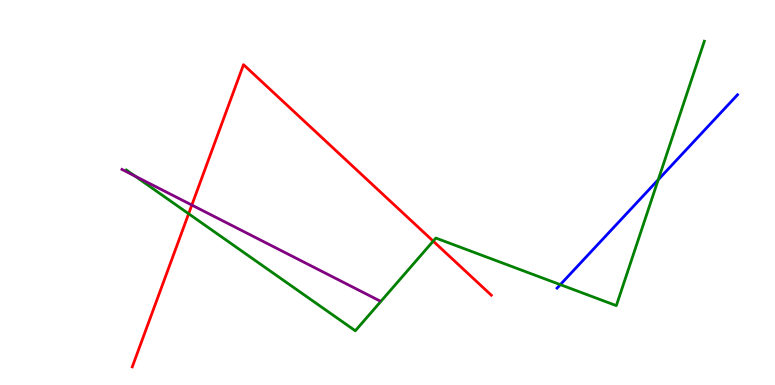[{'lines': ['blue', 'red'], 'intersections': []}, {'lines': ['green', 'red'], 'intersections': [{'x': 2.43, 'y': 4.45}, {'x': 5.59, 'y': 3.74}]}, {'lines': ['purple', 'red'], 'intersections': [{'x': 2.48, 'y': 4.67}]}, {'lines': ['blue', 'green'], 'intersections': [{'x': 7.23, 'y': 2.61}, {'x': 8.49, 'y': 5.33}]}, {'lines': ['blue', 'purple'], 'intersections': []}, {'lines': ['green', 'purple'], 'intersections': [{'x': 1.74, 'y': 5.43}]}]